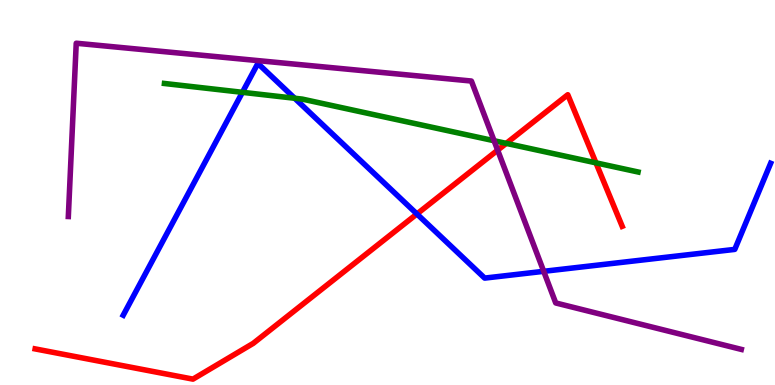[{'lines': ['blue', 'red'], 'intersections': [{'x': 5.38, 'y': 4.44}]}, {'lines': ['green', 'red'], 'intersections': [{'x': 6.53, 'y': 6.28}, {'x': 7.69, 'y': 5.77}]}, {'lines': ['purple', 'red'], 'intersections': [{'x': 6.42, 'y': 6.1}]}, {'lines': ['blue', 'green'], 'intersections': [{'x': 3.13, 'y': 7.6}, {'x': 3.8, 'y': 7.45}]}, {'lines': ['blue', 'purple'], 'intersections': [{'x': 7.02, 'y': 2.95}]}, {'lines': ['green', 'purple'], 'intersections': [{'x': 6.38, 'y': 6.34}]}]